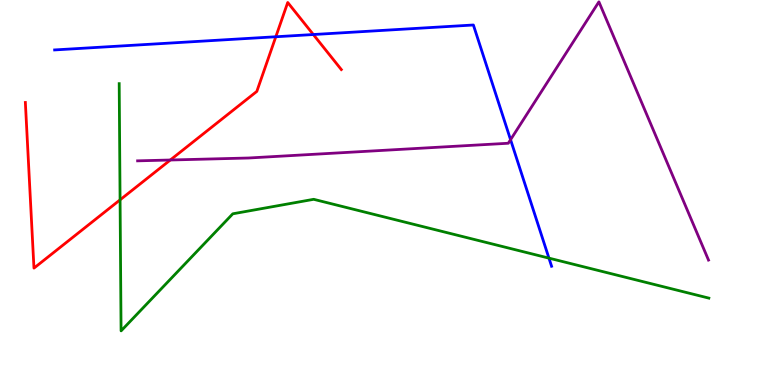[{'lines': ['blue', 'red'], 'intersections': [{'x': 3.56, 'y': 9.05}, {'x': 4.04, 'y': 9.1}]}, {'lines': ['green', 'red'], 'intersections': [{'x': 1.55, 'y': 4.81}]}, {'lines': ['purple', 'red'], 'intersections': [{'x': 2.2, 'y': 5.84}]}, {'lines': ['blue', 'green'], 'intersections': [{'x': 7.08, 'y': 3.3}]}, {'lines': ['blue', 'purple'], 'intersections': [{'x': 6.59, 'y': 6.37}]}, {'lines': ['green', 'purple'], 'intersections': []}]